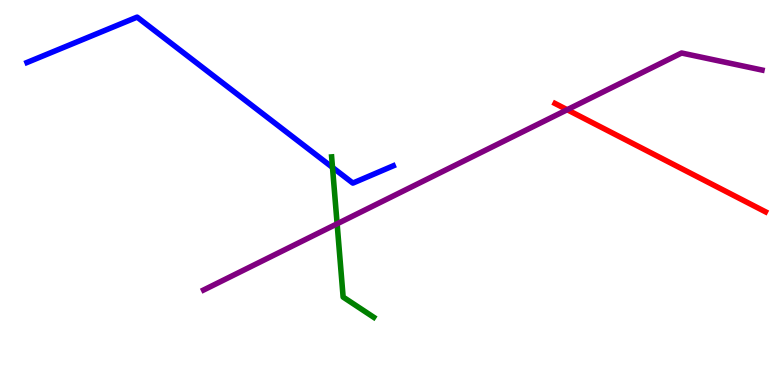[{'lines': ['blue', 'red'], 'intersections': []}, {'lines': ['green', 'red'], 'intersections': []}, {'lines': ['purple', 'red'], 'intersections': [{'x': 7.32, 'y': 7.15}]}, {'lines': ['blue', 'green'], 'intersections': [{'x': 4.29, 'y': 5.65}]}, {'lines': ['blue', 'purple'], 'intersections': []}, {'lines': ['green', 'purple'], 'intersections': [{'x': 4.35, 'y': 4.19}]}]